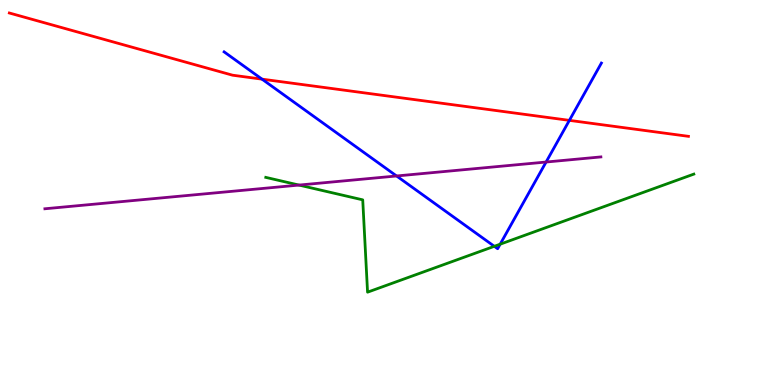[{'lines': ['blue', 'red'], 'intersections': [{'x': 3.38, 'y': 7.94}, {'x': 7.35, 'y': 6.87}]}, {'lines': ['green', 'red'], 'intersections': []}, {'lines': ['purple', 'red'], 'intersections': []}, {'lines': ['blue', 'green'], 'intersections': [{'x': 6.38, 'y': 3.6}, {'x': 6.45, 'y': 3.66}]}, {'lines': ['blue', 'purple'], 'intersections': [{'x': 5.12, 'y': 5.43}, {'x': 7.05, 'y': 5.79}]}, {'lines': ['green', 'purple'], 'intersections': [{'x': 3.86, 'y': 5.19}]}]